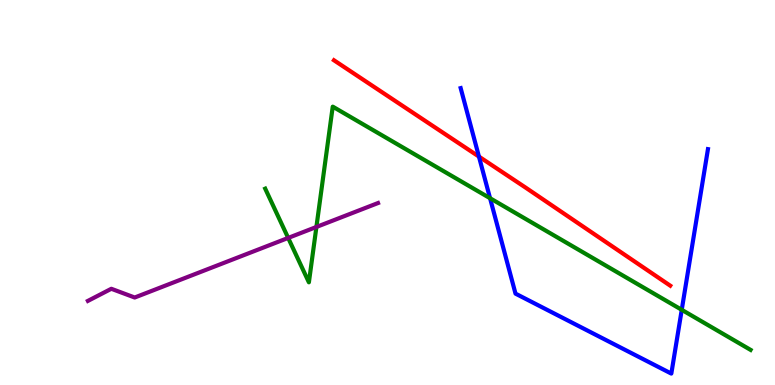[{'lines': ['blue', 'red'], 'intersections': [{'x': 6.18, 'y': 5.93}]}, {'lines': ['green', 'red'], 'intersections': []}, {'lines': ['purple', 'red'], 'intersections': []}, {'lines': ['blue', 'green'], 'intersections': [{'x': 6.32, 'y': 4.85}, {'x': 8.8, 'y': 1.95}]}, {'lines': ['blue', 'purple'], 'intersections': []}, {'lines': ['green', 'purple'], 'intersections': [{'x': 3.72, 'y': 3.82}, {'x': 4.08, 'y': 4.1}]}]